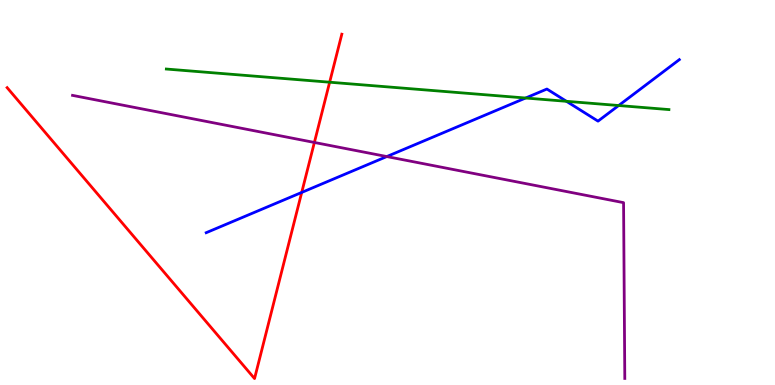[{'lines': ['blue', 'red'], 'intersections': [{'x': 3.89, 'y': 5.0}]}, {'lines': ['green', 'red'], 'intersections': [{'x': 4.25, 'y': 7.86}]}, {'lines': ['purple', 'red'], 'intersections': [{'x': 4.06, 'y': 6.3}]}, {'lines': ['blue', 'green'], 'intersections': [{'x': 6.78, 'y': 7.45}, {'x': 7.31, 'y': 7.37}, {'x': 7.98, 'y': 7.26}]}, {'lines': ['blue', 'purple'], 'intersections': [{'x': 4.99, 'y': 5.93}]}, {'lines': ['green', 'purple'], 'intersections': []}]